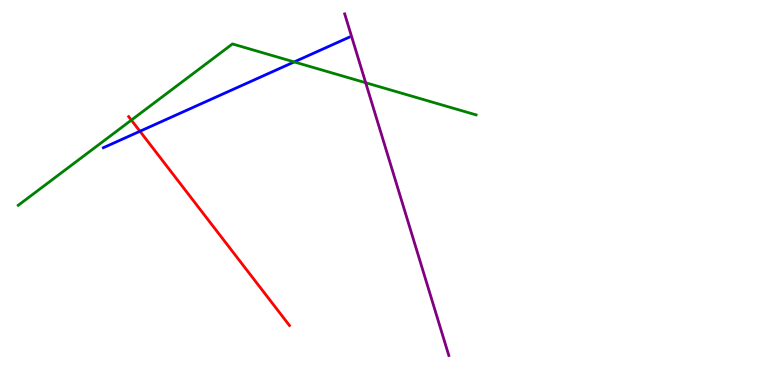[{'lines': ['blue', 'red'], 'intersections': [{'x': 1.81, 'y': 6.59}]}, {'lines': ['green', 'red'], 'intersections': [{'x': 1.7, 'y': 6.88}]}, {'lines': ['purple', 'red'], 'intersections': []}, {'lines': ['blue', 'green'], 'intersections': [{'x': 3.8, 'y': 8.39}]}, {'lines': ['blue', 'purple'], 'intersections': []}, {'lines': ['green', 'purple'], 'intersections': [{'x': 4.72, 'y': 7.85}]}]